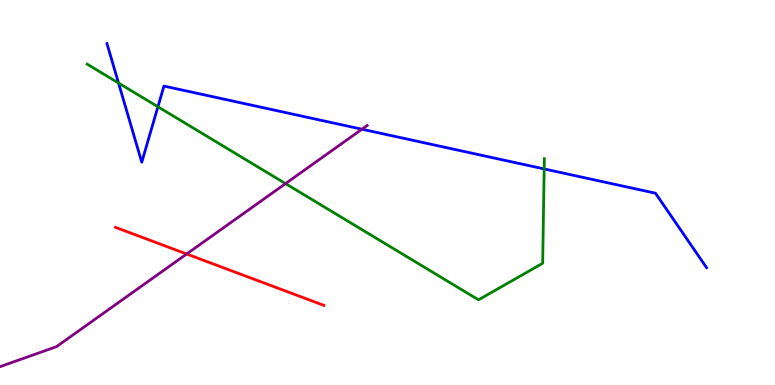[{'lines': ['blue', 'red'], 'intersections': []}, {'lines': ['green', 'red'], 'intersections': []}, {'lines': ['purple', 'red'], 'intersections': [{'x': 2.41, 'y': 3.4}]}, {'lines': ['blue', 'green'], 'intersections': [{'x': 1.53, 'y': 7.84}, {'x': 2.04, 'y': 7.23}, {'x': 7.02, 'y': 5.61}]}, {'lines': ['blue', 'purple'], 'intersections': [{'x': 4.67, 'y': 6.64}]}, {'lines': ['green', 'purple'], 'intersections': [{'x': 3.68, 'y': 5.23}]}]